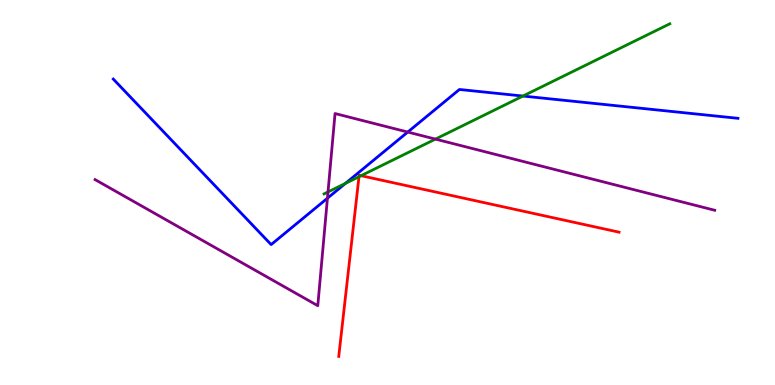[{'lines': ['blue', 'red'], 'intersections': []}, {'lines': ['green', 'red'], 'intersections': [{'x': 4.63, 'y': 5.41}, {'x': 4.66, 'y': 5.44}]}, {'lines': ['purple', 'red'], 'intersections': []}, {'lines': ['blue', 'green'], 'intersections': [{'x': 4.46, 'y': 5.24}, {'x': 6.75, 'y': 7.51}]}, {'lines': ['blue', 'purple'], 'intersections': [{'x': 4.23, 'y': 4.85}, {'x': 5.26, 'y': 6.57}]}, {'lines': ['green', 'purple'], 'intersections': [{'x': 4.23, 'y': 5.01}, {'x': 5.62, 'y': 6.39}]}]